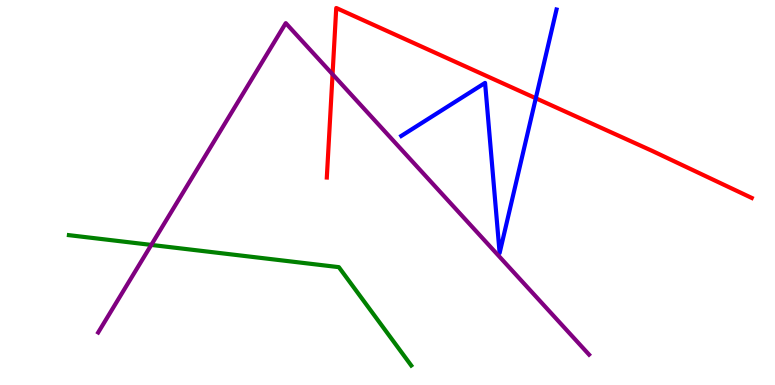[{'lines': ['blue', 'red'], 'intersections': [{'x': 6.91, 'y': 7.45}]}, {'lines': ['green', 'red'], 'intersections': []}, {'lines': ['purple', 'red'], 'intersections': [{'x': 4.29, 'y': 8.07}]}, {'lines': ['blue', 'green'], 'intersections': []}, {'lines': ['blue', 'purple'], 'intersections': []}, {'lines': ['green', 'purple'], 'intersections': [{'x': 1.95, 'y': 3.64}]}]